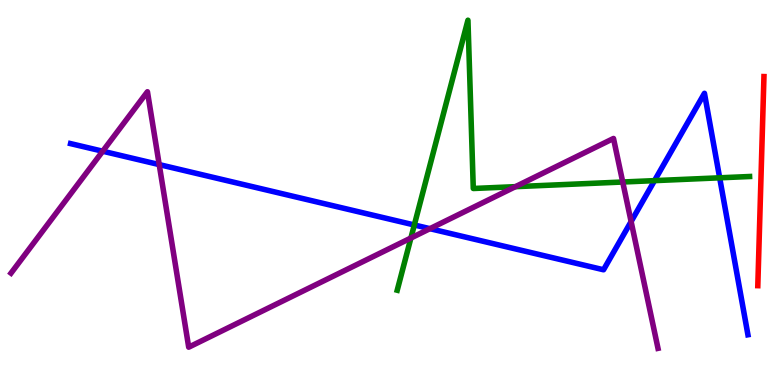[{'lines': ['blue', 'red'], 'intersections': []}, {'lines': ['green', 'red'], 'intersections': []}, {'lines': ['purple', 'red'], 'intersections': []}, {'lines': ['blue', 'green'], 'intersections': [{'x': 5.35, 'y': 4.16}, {'x': 8.45, 'y': 5.31}, {'x': 9.29, 'y': 5.38}]}, {'lines': ['blue', 'purple'], 'intersections': [{'x': 1.33, 'y': 6.07}, {'x': 2.05, 'y': 5.72}, {'x': 5.55, 'y': 4.06}, {'x': 8.14, 'y': 4.25}]}, {'lines': ['green', 'purple'], 'intersections': [{'x': 5.3, 'y': 3.82}, {'x': 6.65, 'y': 5.15}, {'x': 8.04, 'y': 5.27}]}]